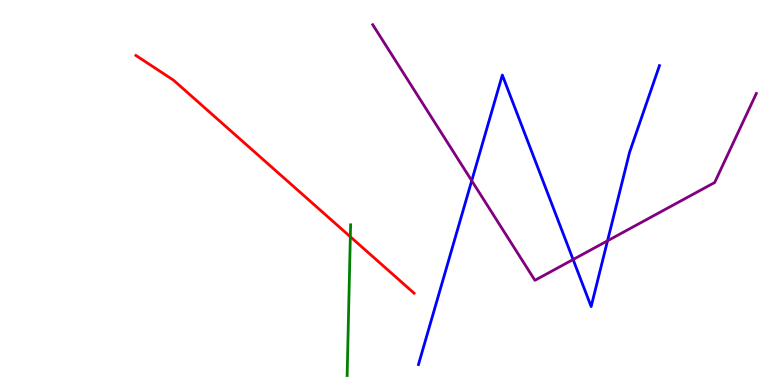[{'lines': ['blue', 'red'], 'intersections': []}, {'lines': ['green', 'red'], 'intersections': [{'x': 4.52, 'y': 3.85}]}, {'lines': ['purple', 'red'], 'intersections': []}, {'lines': ['blue', 'green'], 'intersections': []}, {'lines': ['blue', 'purple'], 'intersections': [{'x': 6.09, 'y': 5.31}, {'x': 7.39, 'y': 3.26}, {'x': 7.84, 'y': 3.75}]}, {'lines': ['green', 'purple'], 'intersections': []}]